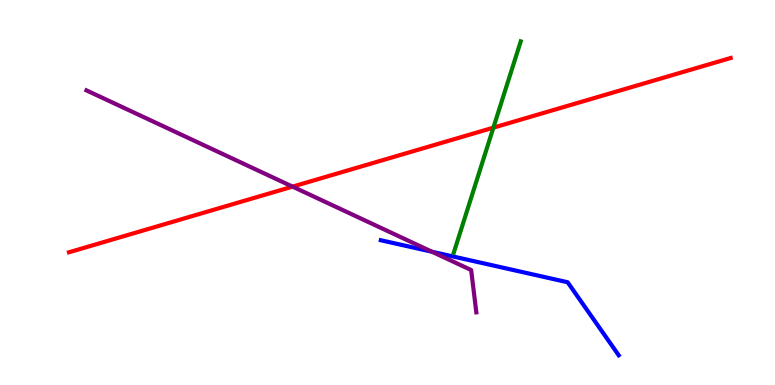[{'lines': ['blue', 'red'], 'intersections': []}, {'lines': ['green', 'red'], 'intersections': [{'x': 6.37, 'y': 6.68}]}, {'lines': ['purple', 'red'], 'intersections': [{'x': 3.77, 'y': 5.15}]}, {'lines': ['blue', 'green'], 'intersections': []}, {'lines': ['blue', 'purple'], 'intersections': [{'x': 5.57, 'y': 3.46}]}, {'lines': ['green', 'purple'], 'intersections': []}]